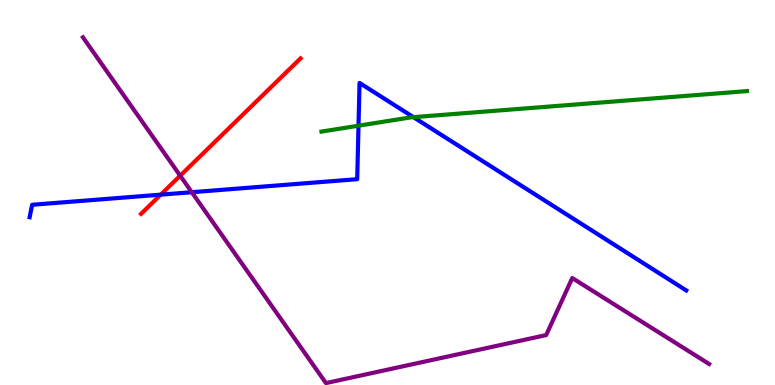[{'lines': ['blue', 'red'], 'intersections': [{'x': 2.07, 'y': 4.94}]}, {'lines': ['green', 'red'], 'intersections': []}, {'lines': ['purple', 'red'], 'intersections': [{'x': 2.33, 'y': 5.44}]}, {'lines': ['blue', 'green'], 'intersections': [{'x': 4.63, 'y': 6.74}, {'x': 5.33, 'y': 6.96}]}, {'lines': ['blue', 'purple'], 'intersections': [{'x': 2.47, 'y': 5.01}]}, {'lines': ['green', 'purple'], 'intersections': []}]